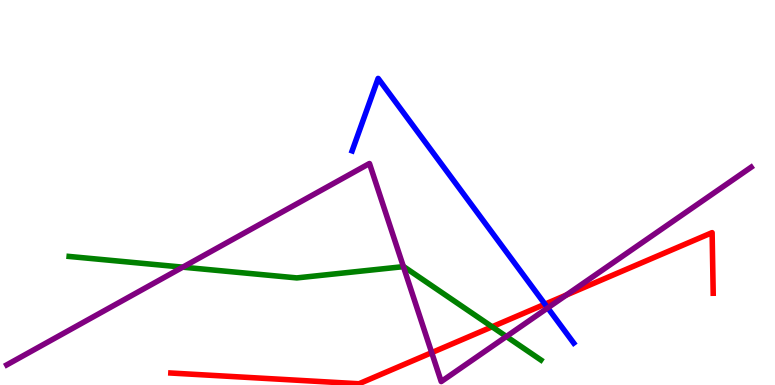[{'lines': ['blue', 'red'], 'intersections': [{'x': 7.03, 'y': 2.1}]}, {'lines': ['green', 'red'], 'intersections': [{'x': 6.35, 'y': 1.51}]}, {'lines': ['purple', 'red'], 'intersections': [{'x': 5.57, 'y': 0.841}, {'x': 7.31, 'y': 2.34}]}, {'lines': ['blue', 'green'], 'intersections': []}, {'lines': ['blue', 'purple'], 'intersections': [{'x': 7.07, 'y': 2.0}]}, {'lines': ['green', 'purple'], 'intersections': [{'x': 2.36, 'y': 3.06}, {'x': 5.21, 'y': 3.07}, {'x': 6.53, 'y': 1.26}]}]